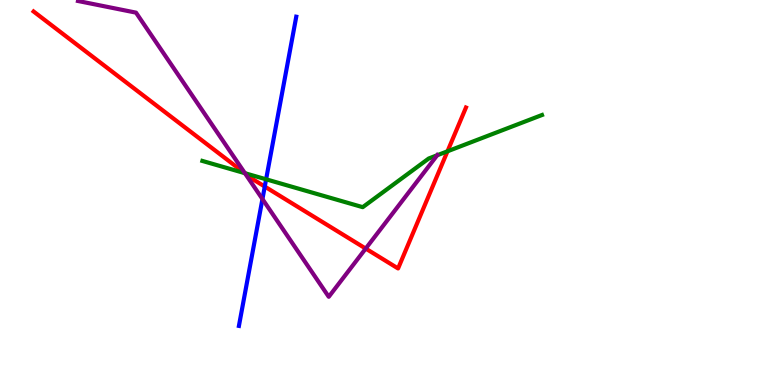[{'lines': ['blue', 'red'], 'intersections': [{'x': 3.42, 'y': 5.15}]}, {'lines': ['green', 'red'], 'intersections': [{'x': 3.16, 'y': 5.5}, {'x': 5.77, 'y': 6.07}]}, {'lines': ['purple', 'red'], 'intersections': [{'x': 3.16, 'y': 5.5}, {'x': 4.72, 'y': 3.54}]}, {'lines': ['blue', 'green'], 'intersections': [{'x': 3.43, 'y': 5.34}]}, {'lines': ['blue', 'purple'], 'intersections': [{'x': 3.39, 'y': 4.83}]}, {'lines': ['green', 'purple'], 'intersections': [{'x': 3.16, 'y': 5.5}, {'x': 5.64, 'y': 5.97}]}]